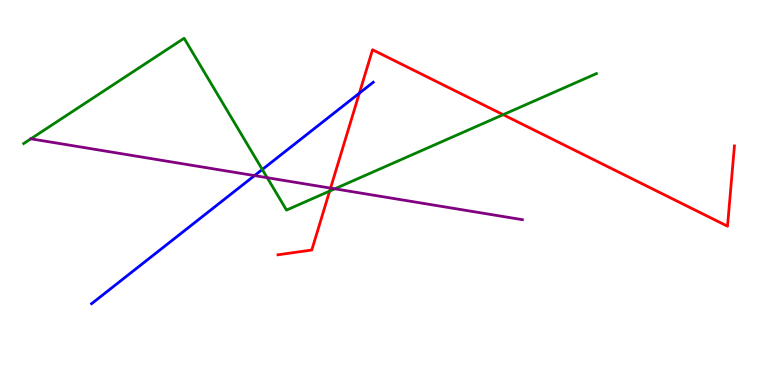[{'lines': ['blue', 'red'], 'intersections': [{'x': 4.64, 'y': 7.58}]}, {'lines': ['green', 'red'], 'intersections': [{'x': 4.25, 'y': 5.04}, {'x': 6.49, 'y': 7.02}]}, {'lines': ['purple', 'red'], 'intersections': [{'x': 4.27, 'y': 5.11}]}, {'lines': ['blue', 'green'], 'intersections': [{'x': 3.38, 'y': 5.6}]}, {'lines': ['blue', 'purple'], 'intersections': [{'x': 3.28, 'y': 5.44}]}, {'lines': ['green', 'purple'], 'intersections': [{'x': 3.45, 'y': 5.38}, {'x': 4.32, 'y': 5.1}]}]